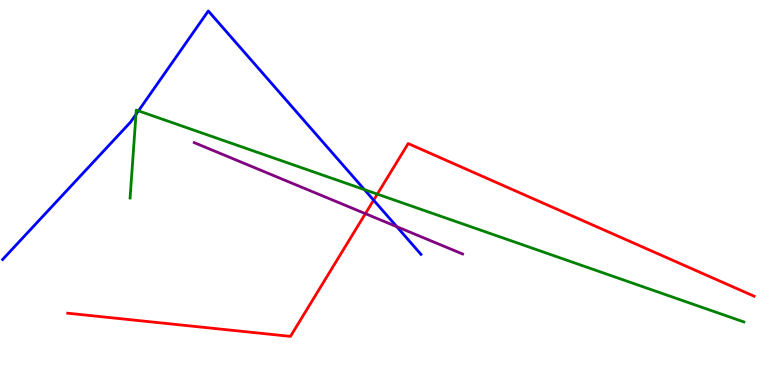[{'lines': ['blue', 'red'], 'intersections': [{'x': 4.82, 'y': 4.8}]}, {'lines': ['green', 'red'], 'intersections': [{'x': 4.87, 'y': 4.96}]}, {'lines': ['purple', 'red'], 'intersections': [{'x': 4.71, 'y': 4.45}]}, {'lines': ['blue', 'green'], 'intersections': [{'x': 1.75, 'y': 7.03}, {'x': 1.79, 'y': 7.12}, {'x': 4.7, 'y': 5.07}]}, {'lines': ['blue', 'purple'], 'intersections': [{'x': 5.12, 'y': 4.11}]}, {'lines': ['green', 'purple'], 'intersections': []}]